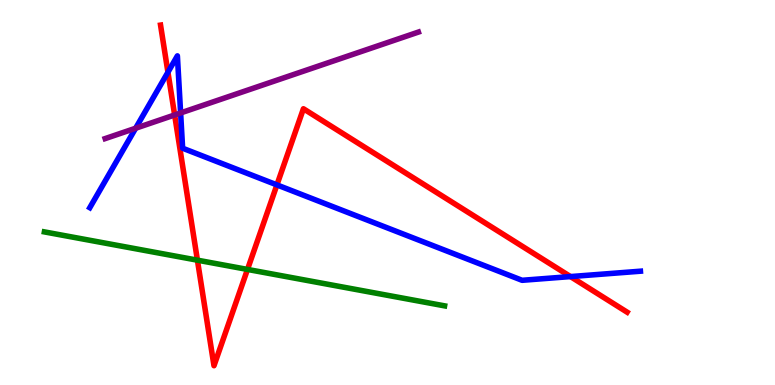[{'lines': ['blue', 'red'], 'intersections': [{'x': 2.17, 'y': 8.12}, {'x': 3.57, 'y': 5.2}, {'x': 7.36, 'y': 2.82}]}, {'lines': ['green', 'red'], 'intersections': [{'x': 2.55, 'y': 3.24}, {'x': 3.19, 'y': 3.0}]}, {'lines': ['purple', 'red'], 'intersections': [{'x': 2.25, 'y': 7.01}]}, {'lines': ['blue', 'green'], 'intersections': []}, {'lines': ['blue', 'purple'], 'intersections': [{'x': 1.75, 'y': 6.67}, {'x': 2.33, 'y': 7.07}]}, {'lines': ['green', 'purple'], 'intersections': []}]